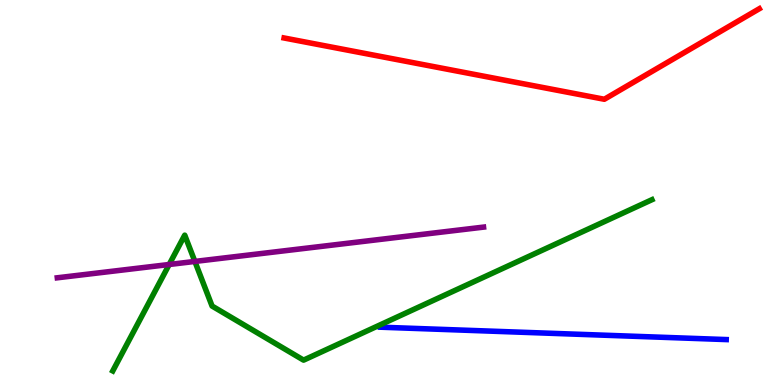[{'lines': ['blue', 'red'], 'intersections': []}, {'lines': ['green', 'red'], 'intersections': []}, {'lines': ['purple', 'red'], 'intersections': []}, {'lines': ['blue', 'green'], 'intersections': []}, {'lines': ['blue', 'purple'], 'intersections': []}, {'lines': ['green', 'purple'], 'intersections': [{'x': 2.18, 'y': 3.13}, {'x': 2.51, 'y': 3.21}]}]